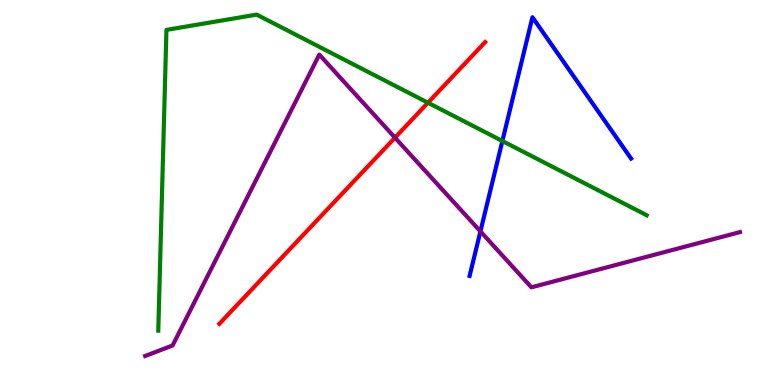[{'lines': ['blue', 'red'], 'intersections': []}, {'lines': ['green', 'red'], 'intersections': [{'x': 5.52, 'y': 7.33}]}, {'lines': ['purple', 'red'], 'intersections': [{'x': 5.1, 'y': 6.42}]}, {'lines': ['blue', 'green'], 'intersections': [{'x': 6.48, 'y': 6.34}]}, {'lines': ['blue', 'purple'], 'intersections': [{'x': 6.2, 'y': 3.99}]}, {'lines': ['green', 'purple'], 'intersections': []}]